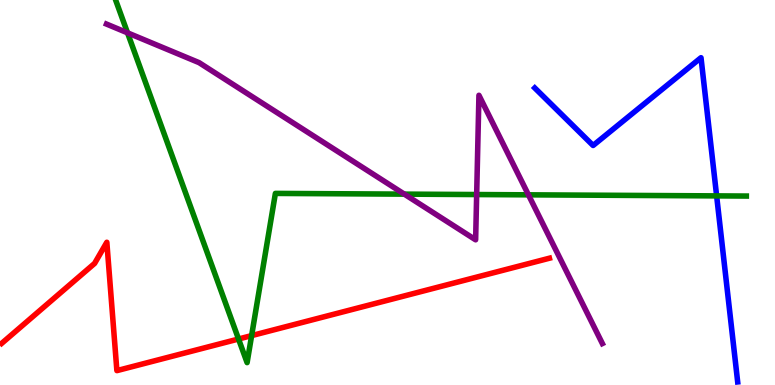[{'lines': ['blue', 'red'], 'intersections': []}, {'lines': ['green', 'red'], 'intersections': [{'x': 3.08, 'y': 1.19}, {'x': 3.25, 'y': 1.28}]}, {'lines': ['purple', 'red'], 'intersections': []}, {'lines': ['blue', 'green'], 'intersections': [{'x': 9.25, 'y': 4.91}]}, {'lines': ['blue', 'purple'], 'intersections': []}, {'lines': ['green', 'purple'], 'intersections': [{'x': 1.65, 'y': 9.15}, {'x': 5.22, 'y': 4.96}, {'x': 6.15, 'y': 4.95}, {'x': 6.82, 'y': 4.94}]}]